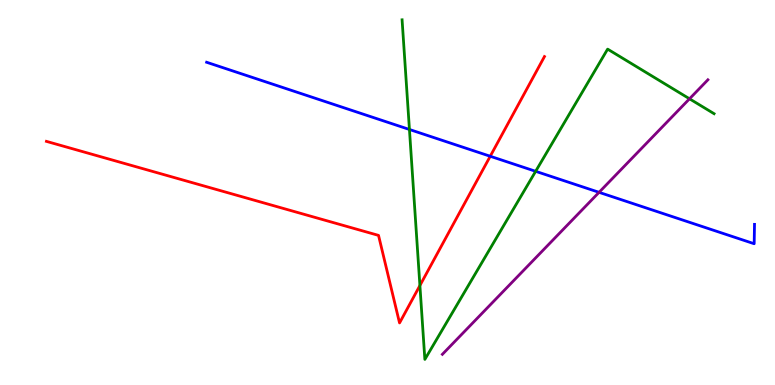[{'lines': ['blue', 'red'], 'intersections': [{'x': 6.33, 'y': 5.94}]}, {'lines': ['green', 'red'], 'intersections': [{'x': 5.42, 'y': 2.58}]}, {'lines': ['purple', 'red'], 'intersections': []}, {'lines': ['blue', 'green'], 'intersections': [{'x': 5.28, 'y': 6.64}, {'x': 6.91, 'y': 5.55}]}, {'lines': ['blue', 'purple'], 'intersections': [{'x': 7.73, 'y': 5.0}]}, {'lines': ['green', 'purple'], 'intersections': [{'x': 8.9, 'y': 7.43}]}]